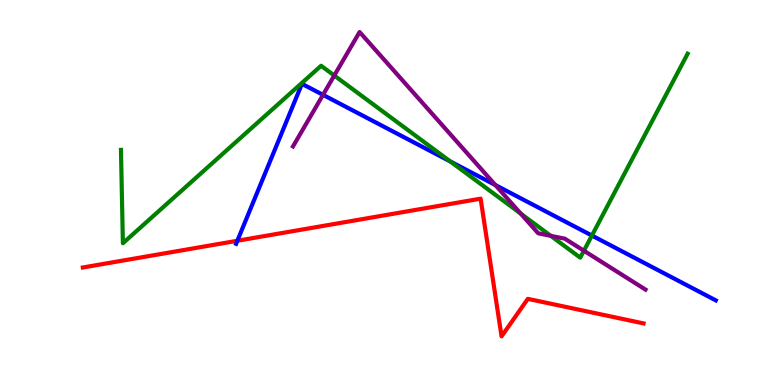[{'lines': ['blue', 'red'], 'intersections': [{'x': 3.06, 'y': 3.75}]}, {'lines': ['green', 'red'], 'intersections': []}, {'lines': ['purple', 'red'], 'intersections': []}, {'lines': ['blue', 'green'], 'intersections': [{'x': 5.81, 'y': 5.81}, {'x': 7.64, 'y': 3.88}]}, {'lines': ['blue', 'purple'], 'intersections': [{'x': 4.17, 'y': 7.54}, {'x': 6.39, 'y': 5.19}]}, {'lines': ['green', 'purple'], 'intersections': [{'x': 4.31, 'y': 8.04}, {'x': 6.72, 'y': 4.45}, {'x': 7.11, 'y': 3.87}, {'x': 7.53, 'y': 3.49}]}]